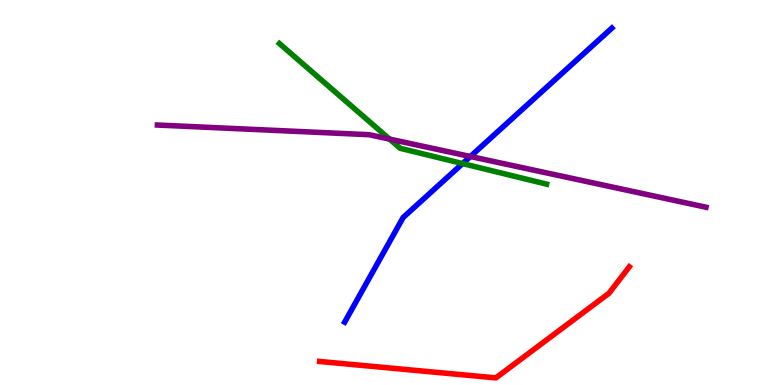[{'lines': ['blue', 'red'], 'intersections': []}, {'lines': ['green', 'red'], 'intersections': []}, {'lines': ['purple', 'red'], 'intersections': []}, {'lines': ['blue', 'green'], 'intersections': [{'x': 5.97, 'y': 5.75}]}, {'lines': ['blue', 'purple'], 'intersections': [{'x': 6.07, 'y': 5.94}]}, {'lines': ['green', 'purple'], 'intersections': [{'x': 5.03, 'y': 6.39}]}]